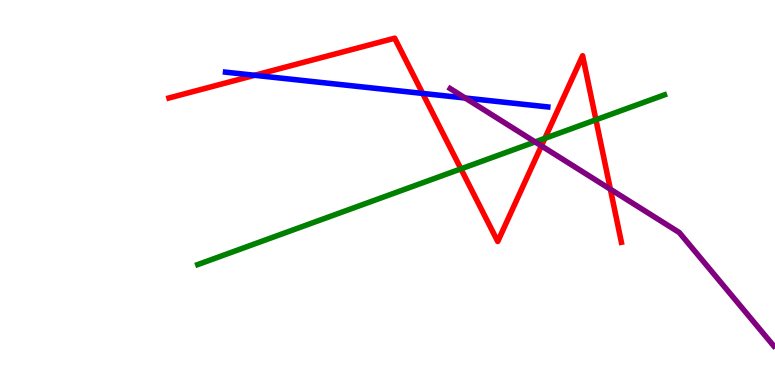[{'lines': ['blue', 'red'], 'intersections': [{'x': 3.29, 'y': 8.04}, {'x': 5.45, 'y': 7.57}]}, {'lines': ['green', 'red'], 'intersections': [{'x': 5.95, 'y': 5.61}, {'x': 7.03, 'y': 6.41}, {'x': 7.69, 'y': 6.89}]}, {'lines': ['purple', 'red'], 'intersections': [{'x': 6.99, 'y': 6.21}, {'x': 7.88, 'y': 5.08}]}, {'lines': ['blue', 'green'], 'intersections': []}, {'lines': ['blue', 'purple'], 'intersections': [{'x': 6.0, 'y': 7.45}]}, {'lines': ['green', 'purple'], 'intersections': [{'x': 6.9, 'y': 6.31}]}]